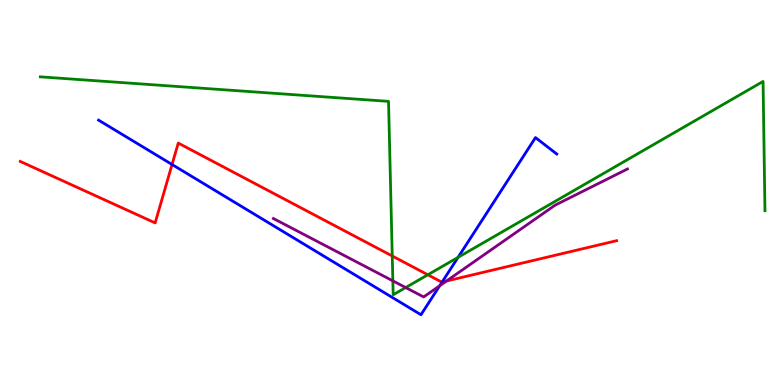[{'lines': ['blue', 'red'], 'intersections': [{'x': 2.22, 'y': 5.73}, {'x': 5.7, 'y': 2.67}]}, {'lines': ['green', 'red'], 'intersections': [{'x': 5.06, 'y': 3.35}, {'x': 5.52, 'y': 2.86}]}, {'lines': ['purple', 'red'], 'intersections': [{'x': 5.76, 'y': 2.7}]}, {'lines': ['blue', 'green'], 'intersections': [{'x': 5.91, 'y': 3.32}]}, {'lines': ['blue', 'purple'], 'intersections': [{'x': 5.67, 'y': 2.58}]}, {'lines': ['green', 'purple'], 'intersections': [{'x': 5.07, 'y': 2.7}, {'x': 5.23, 'y': 2.53}]}]